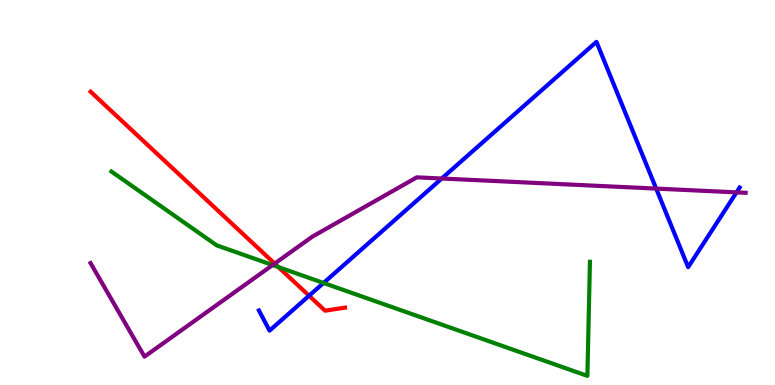[{'lines': ['blue', 'red'], 'intersections': [{'x': 3.99, 'y': 2.32}]}, {'lines': ['green', 'red'], 'intersections': [{'x': 3.59, 'y': 3.06}]}, {'lines': ['purple', 'red'], 'intersections': [{'x': 3.54, 'y': 3.15}]}, {'lines': ['blue', 'green'], 'intersections': [{'x': 4.17, 'y': 2.65}]}, {'lines': ['blue', 'purple'], 'intersections': [{'x': 5.7, 'y': 5.36}, {'x': 8.47, 'y': 5.1}, {'x': 9.5, 'y': 5.0}]}, {'lines': ['green', 'purple'], 'intersections': [{'x': 3.52, 'y': 3.12}]}]